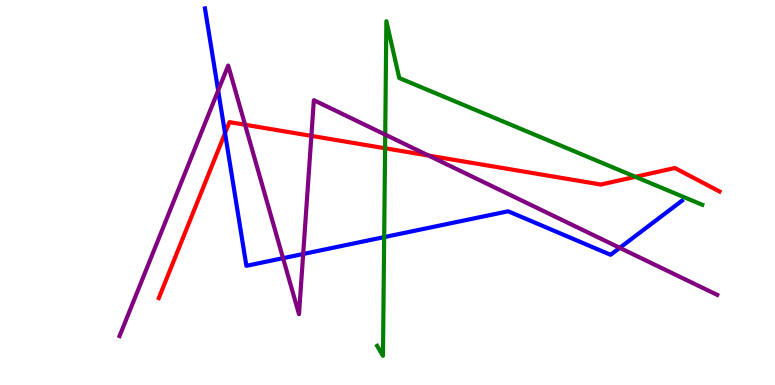[{'lines': ['blue', 'red'], 'intersections': [{'x': 2.9, 'y': 6.54}]}, {'lines': ['green', 'red'], 'intersections': [{'x': 4.97, 'y': 6.15}, {'x': 8.2, 'y': 5.41}]}, {'lines': ['purple', 'red'], 'intersections': [{'x': 3.16, 'y': 6.76}, {'x': 4.02, 'y': 6.47}, {'x': 5.53, 'y': 5.96}]}, {'lines': ['blue', 'green'], 'intersections': [{'x': 4.96, 'y': 3.84}]}, {'lines': ['blue', 'purple'], 'intersections': [{'x': 2.82, 'y': 7.65}, {'x': 3.65, 'y': 3.29}, {'x': 3.91, 'y': 3.4}, {'x': 8.0, 'y': 3.56}]}, {'lines': ['green', 'purple'], 'intersections': [{'x': 4.97, 'y': 6.5}]}]